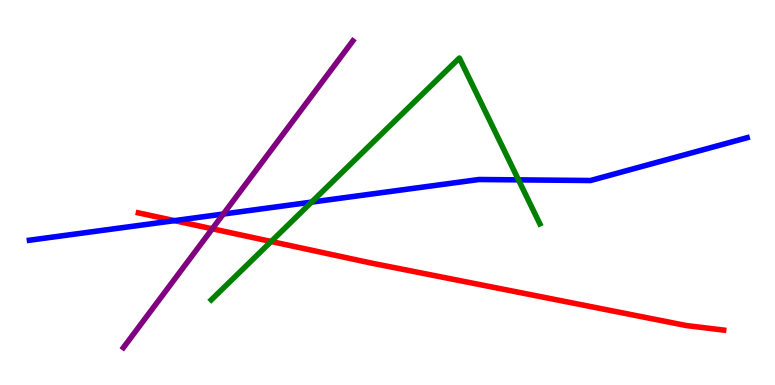[{'lines': ['blue', 'red'], 'intersections': [{'x': 2.25, 'y': 4.27}]}, {'lines': ['green', 'red'], 'intersections': [{'x': 3.5, 'y': 3.73}]}, {'lines': ['purple', 'red'], 'intersections': [{'x': 2.74, 'y': 4.06}]}, {'lines': ['blue', 'green'], 'intersections': [{'x': 4.02, 'y': 4.75}, {'x': 6.69, 'y': 5.33}]}, {'lines': ['blue', 'purple'], 'intersections': [{'x': 2.88, 'y': 4.44}]}, {'lines': ['green', 'purple'], 'intersections': []}]